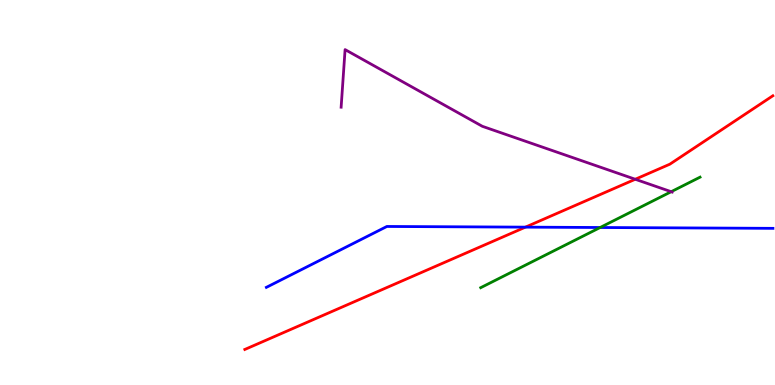[{'lines': ['blue', 'red'], 'intersections': [{'x': 6.78, 'y': 4.1}]}, {'lines': ['green', 'red'], 'intersections': []}, {'lines': ['purple', 'red'], 'intersections': [{'x': 8.2, 'y': 5.34}]}, {'lines': ['blue', 'green'], 'intersections': [{'x': 7.74, 'y': 4.09}]}, {'lines': ['blue', 'purple'], 'intersections': []}, {'lines': ['green', 'purple'], 'intersections': [{'x': 8.66, 'y': 5.02}]}]